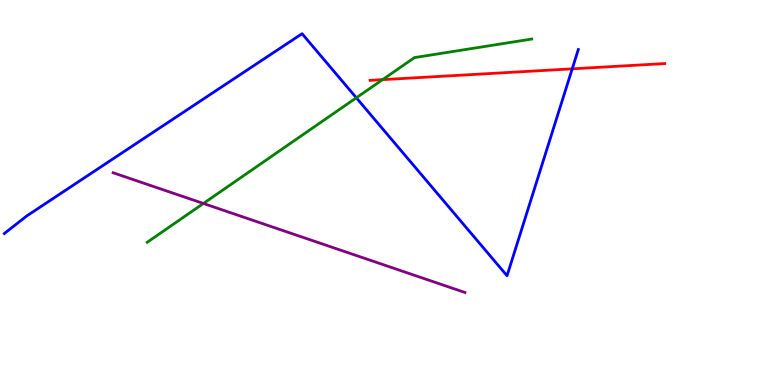[{'lines': ['blue', 'red'], 'intersections': [{'x': 7.38, 'y': 8.21}]}, {'lines': ['green', 'red'], 'intersections': [{'x': 4.94, 'y': 7.93}]}, {'lines': ['purple', 'red'], 'intersections': []}, {'lines': ['blue', 'green'], 'intersections': [{'x': 4.6, 'y': 7.46}]}, {'lines': ['blue', 'purple'], 'intersections': []}, {'lines': ['green', 'purple'], 'intersections': [{'x': 2.62, 'y': 4.72}]}]